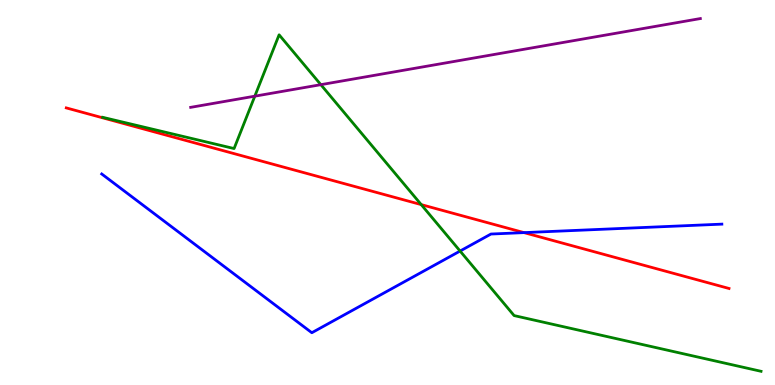[{'lines': ['blue', 'red'], 'intersections': [{'x': 6.76, 'y': 3.96}]}, {'lines': ['green', 'red'], 'intersections': [{'x': 5.44, 'y': 4.69}]}, {'lines': ['purple', 'red'], 'intersections': []}, {'lines': ['blue', 'green'], 'intersections': [{'x': 5.94, 'y': 3.48}]}, {'lines': ['blue', 'purple'], 'intersections': []}, {'lines': ['green', 'purple'], 'intersections': [{'x': 3.29, 'y': 7.5}, {'x': 4.14, 'y': 7.8}]}]